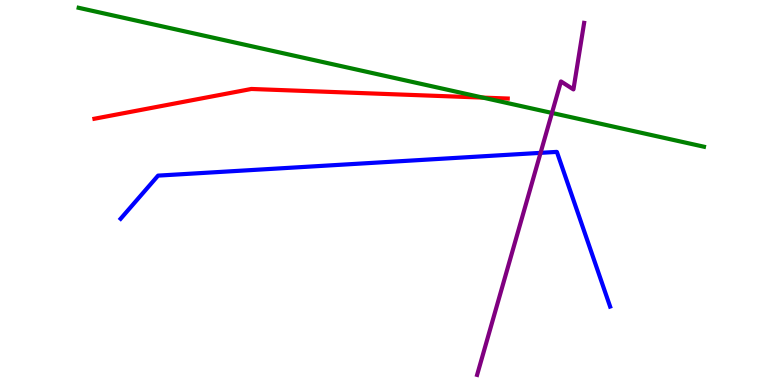[{'lines': ['blue', 'red'], 'intersections': []}, {'lines': ['green', 'red'], 'intersections': [{'x': 6.23, 'y': 7.46}]}, {'lines': ['purple', 'red'], 'intersections': []}, {'lines': ['blue', 'green'], 'intersections': []}, {'lines': ['blue', 'purple'], 'intersections': [{'x': 6.98, 'y': 6.03}]}, {'lines': ['green', 'purple'], 'intersections': [{'x': 7.12, 'y': 7.07}]}]